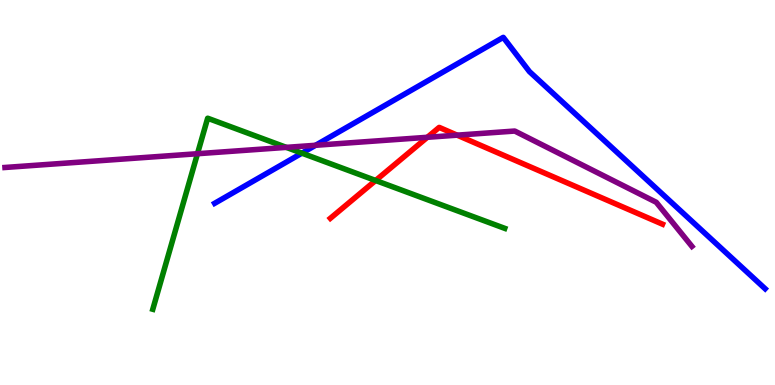[{'lines': ['blue', 'red'], 'intersections': []}, {'lines': ['green', 'red'], 'intersections': [{'x': 4.85, 'y': 5.31}]}, {'lines': ['purple', 'red'], 'intersections': [{'x': 5.51, 'y': 6.43}, {'x': 5.9, 'y': 6.49}]}, {'lines': ['blue', 'green'], 'intersections': [{'x': 3.9, 'y': 6.02}]}, {'lines': ['blue', 'purple'], 'intersections': [{'x': 4.07, 'y': 6.23}]}, {'lines': ['green', 'purple'], 'intersections': [{'x': 2.55, 'y': 6.01}, {'x': 3.69, 'y': 6.17}]}]